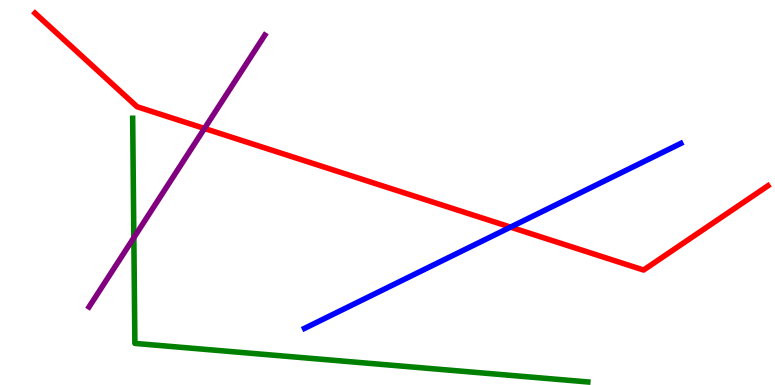[{'lines': ['blue', 'red'], 'intersections': [{'x': 6.59, 'y': 4.1}]}, {'lines': ['green', 'red'], 'intersections': []}, {'lines': ['purple', 'red'], 'intersections': [{'x': 2.64, 'y': 6.66}]}, {'lines': ['blue', 'green'], 'intersections': []}, {'lines': ['blue', 'purple'], 'intersections': []}, {'lines': ['green', 'purple'], 'intersections': [{'x': 1.73, 'y': 3.83}]}]